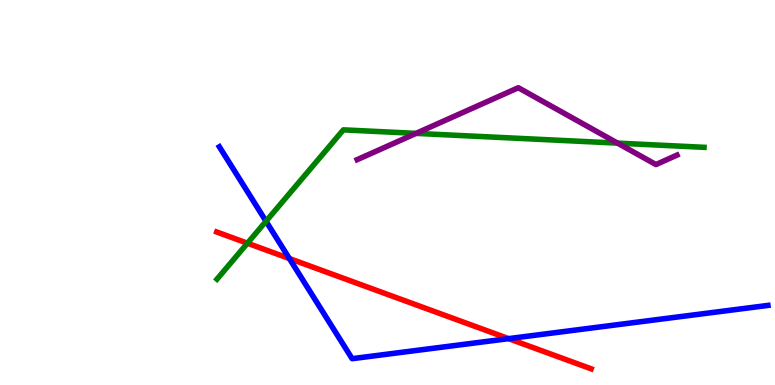[{'lines': ['blue', 'red'], 'intersections': [{'x': 3.73, 'y': 3.28}, {'x': 6.56, 'y': 1.2}]}, {'lines': ['green', 'red'], 'intersections': [{'x': 3.19, 'y': 3.68}]}, {'lines': ['purple', 'red'], 'intersections': []}, {'lines': ['blue', 'green'], 'intersections': [{'x': 3.43, 'y': 4.25}]}, {'lines': ['blue', 'purple'], 'intersections': []}, {'lines': ['green', 'purple'], 'intersections': [{'x': 5.37, 'y': 6.54}, {'x': 7.97, 'y': 6.28}]}]